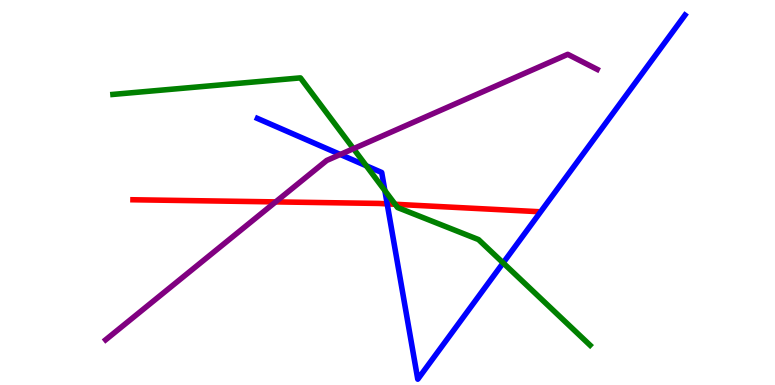[{'lines': ['blue', 'red'], 'intersections': [{'x': 5.0, 'y': 4.7}]}, {'lines': ['green', 'red'], 'intersections': [{'x': 5.1, 'y': 4.69}]}, {'lines': ['purple', 'red'], 'intersections': [{'x': 3.56, 'y': 4.76}]}, {'lines': ['blue', 'green'], 'intersections': [{'x': 4.73, 'y': 5.69}, {'x': 4.97, 'y': 5.05}, {'x': 6.49, 'y': 3.17}]}, {'lines': ['blue', 'purple'], 'intersections': [{'x': 4.39, 'y': 5.99}]}, {'lines': ['green', 'purple'], 'intersections': [{'x': 4.56, 'y': 6.14}]}]